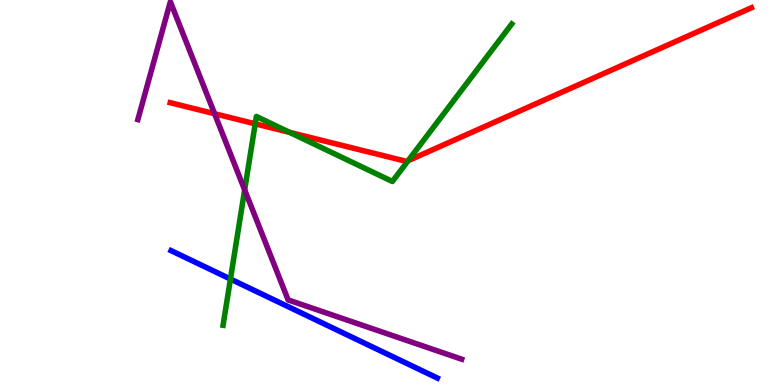[{'lines': ['blue', 'red'], 'intersections': []}, {'lines': ['green', 'red'], 'intersections': [{'x': 3.29, 'y': 6.78}, {'x': 3.74, 'y': 6.56}, {'x': 5.27, 'y': 5.83}]}, {'lines': ['purple', 'red'], 'intersections': [{'x': 2.77, 'y': 7.05}]}, {'lines': ['blue', 'green'], 'intersections': [{'x': 2.97, 'y': 2.75}]}, {'lines': ['blue', 'purple'], 'intersections': []}, {'lines': ['green', 'purple'], 'intersections': [{'x': 3.16, 'y': 5.07}]}]